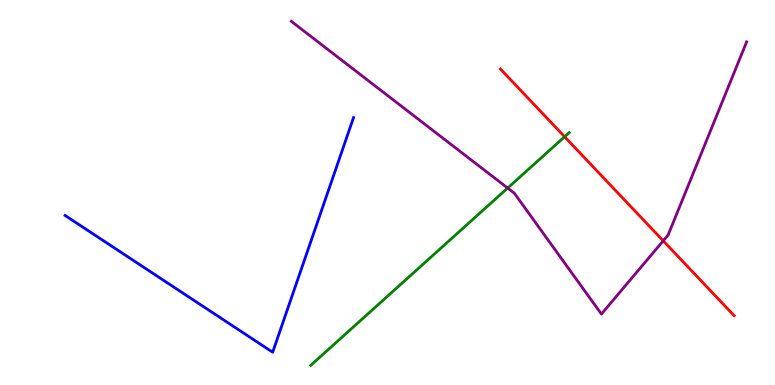[{'lines': ['blue', 'red'], 'intersections': []}, {'lines': ['green', 'red'], 'intersections': [{'x': 7.29, 'y': 6.45}]}, {'lines': ['purple', 'red'], 'intersections': [{'x': 8.56, 'y': 3.74}]}, {'lines': ['blue', 'green'], 'intersections': []}, {'lines': ['blue', 'purple'], 'intersections': []}, {'lines': ['green', 'purple'], 'intersections': [{'x': 6.55, 'y': 5.12}]}]